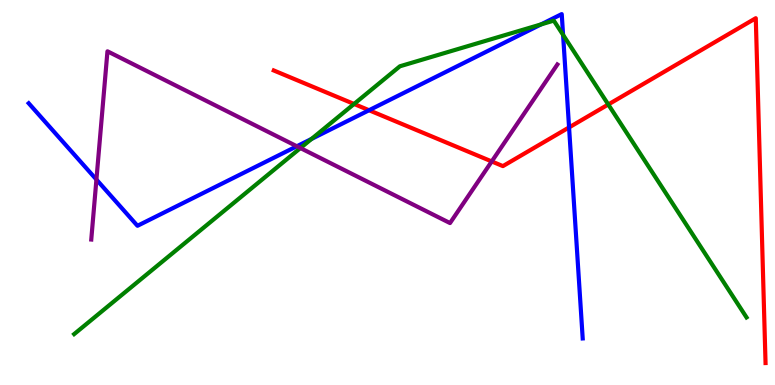[{'lines': ['blue', 'red'], 'intersections': [{'x': 4.76, 'y': 7.14}, {'x': 7.34, 'y': 6.69}]}, {'lines': ['green', 'red'], 'intersections': [{'x': 4.57, 'y': 7.3}, {'x': 7.85, 'y': 7.29}]}, {'lines': ['purple', 'red'], 'intersections': [{'x': 6.34, 'y': 5.81}]}, {'lines': ['blue', 'green'], 'intersections': [{'x': 4.02, 'y': 6.39}, {'x': 6.98, 'y': 9.37}, {'x': 7.27, 'y': 9.09}]}, {'lines': ['blue', 'purple'], 'intersections': [{'x': 1.24, 'y': 5.34}, {'x': 3.83, 'y': 6.2}]}, {'lines': ['green', 'purple'], 'intersections': [{'x': 3.88, 'y': 6.15}]}]